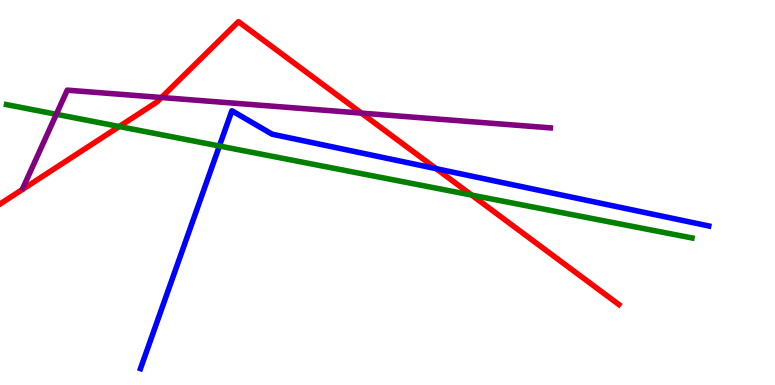[{'lines': ['blue', 'red'], 'intersections': [{'x': 5.63, 'y': 5.62}]}, {'lines': ['green', 'red'], 'intersections': [{'x': 1.54, 'y': 6.71}, {'x': 6.09, 'y': 4.93}]}, {'lines': ['purple', 'red'], 'intersections': [{'x': 2.08, 'y': 7.47}, {'x': 4.66, 'y': 7.06}]}, {'lines': ['blue', 'green'], 'intersections': [{'x': 2.83, 'y': 6.21}]}, {'lines': ['blue', 'purple'], 'intersections': []}, {'lines': ['green', 'purple'], 'intersections': [{'x': 0.727, 'y': 7.03}]}]